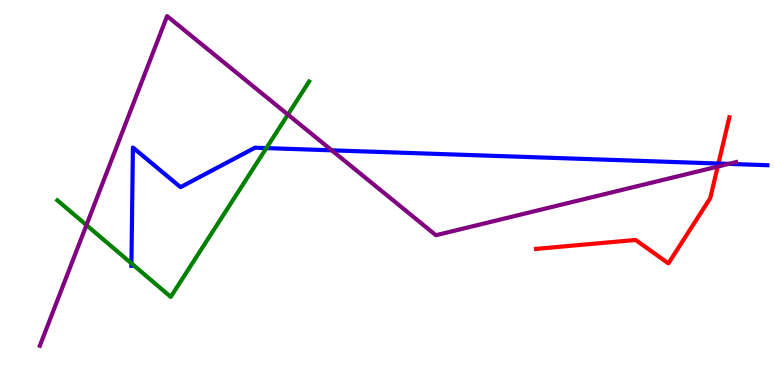[{'lines': ['blue', 'red'], 'intersections': [{'x': 9.27, 'y': 5.75}]}, {'lines': ['green', 'red'], 'intersections': []}, {'lines': ['purple', 'red'], 'intersections': [{'x': 9.26, 'y': 5.67}]}, {'lines': ['blue', 'green'], 'intersections': [{'x': 1.7, 'y': 3.16}, {'x': 3.44, 'y': 6.15}]}, {'lines': ['blue', 'purple'], 'intersections': [{'x': 4.28, 'y': 6.1}, {'x': 9.4, 'y': 5.74}]}, {'lines': ['green', 'purple'], 'intersections': [{'x': 1.12, 'y': 4.15}, {'x': 3.71, 'y': 7.02}]}]